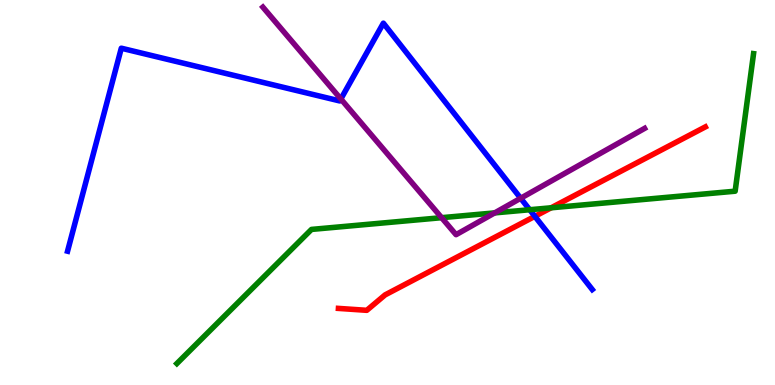[{'lines': ['blue', 'red'], 'intersections': [{'x': 6.9, 'y': 4.38}]}, {'lines': ['green', 'red'], 'intersections': [{'x': 7.11, 'y': 4.6}]}, {'lines': ['purple', 'red'], 'intersections': []}, {'lines': ['blue', 'green'], 'intersections': [{'x': 6.83, 'y': 4.55}]}, {'lines': ['blue', 'purple'], 'intersections': [{'x': 4.4, 'y': 7.43}, {'x': 6.72, 'y': 4.85}]}, {'lines': ['green', 'purple'], 'intersections': [{'x': 5.7, 'y': 4.35}, {'x': 6.38, 'y': 4.47}]}]